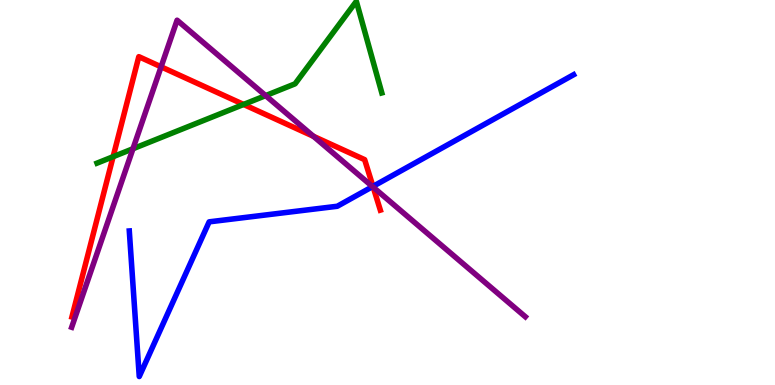[{'lines': ['blue', 'red'], 'intersections': [{'x': 4.81, 'y': 5.16}]}, {'lines': ['green', 'red'], 'intersections': [{'x': 1.46, 'y': 5.93}, {'x': 3.14, 'y': 7.29}]}, {'lines': ['purple', 'red'], 'intersections': [{'x': 2.08, 'y': 8.26}, {'x': 4.04, 'y': 6.46}, {'x': 4.82, 'y': 5.14}]}, {'lines': ['blue', 'green'], 'intersections': []}, {'lines': ['blue', 'purple'], 'intersections': [{'x': 4.81, 'y': 5.15}]}, {'lines': ['green', 'purple'], 'intersections': [{'x': 1.72, 'y': 6.14}, {'x': 3.43, 'y': 7.52}]}]